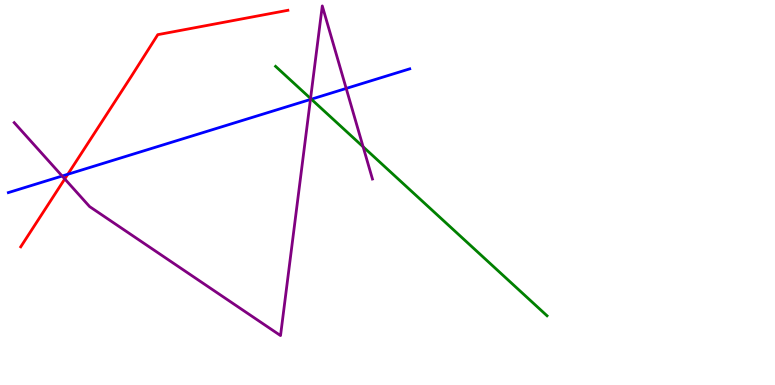[{'lines': ['blue', 'red'], 'intersections': [{'x': 0.875, 'y': 5.47}]}, {'lines': ['green', 'red'], 'intersections': []}, {'lines': ['purple', 'red'], 'intersections': [{'x': 0.836, 'y': 5.35}]}, {'lines': ['blue', 'green'], 'intersections': [{'x': 4.02, 'y': 7.42}]}, {'lines': ['blue', 'purple'], 'intersections': [{'x': 0.802, 'y': 5.43}, {'x': 4.01, 'y': 7.42}, {'x': 4.47, 'y': 7.7}]}, {'lines': ['green', 'purple'], 'intersections': [{'x': 4.01, 'y': 7.44}, {'x': 4.69, 'y': 6.19}]}]